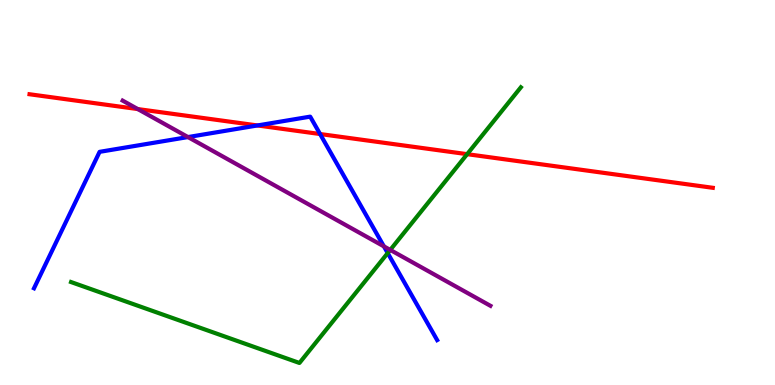[{'lines': ['blue', 'red'], 'intersections': [{'x': 3.32, 'y': 6.74}, {'x': 4.13, 'y': 6.52}]}, {'lines': ['green', 'red'], 'intersections': [{'x': 6.03, 'y': 6.0}]}, {'lines': ['purple', 'red'], 'intersections': [{'x': 1.78, 'y': 7.17}]}, {'lines': ['blue', 'green'], 'intersections': [{'x': 5.0, 'y': 3.43}]}, {'lines': ['blue', 'purple'], 'intersections': [{'x': 2.43, 'y': 6.44}, {'x': 4.95, 'y': 3.6}]}, {'lines': ['green', 'purple'], 'intersections': [{'x': 5.04, 'y': 3.51}]}]